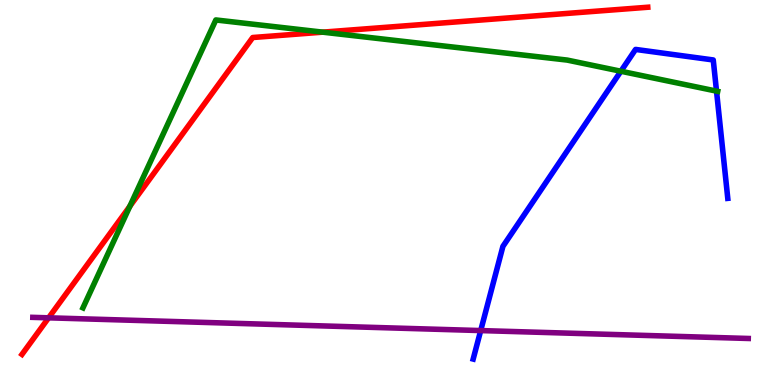[{'lines': ['blue', 'red'], 'intersections': []}, {'lines': ['green', 'red'], 'intersections': [{'x': 1.68, 'y': 4.64}, {'x': 4.16, 'y': 9.16}]}, {'lines': ['purple', 'red'], 'intersections': [{'x': 0.627, 'y': 1.74}]}, {'lines': ['blue', 'green'], 'intersections': [{'x': 8.01, 'y': 8.15}, {'x': 9.25, 'y': 7.63}]}, {'lines': ['blue', 'purple'], 'intersections': [{'x': 6.2, 'y': 1.41}]}, {'lines': ['green', 'purple'], 'intersections': []}]